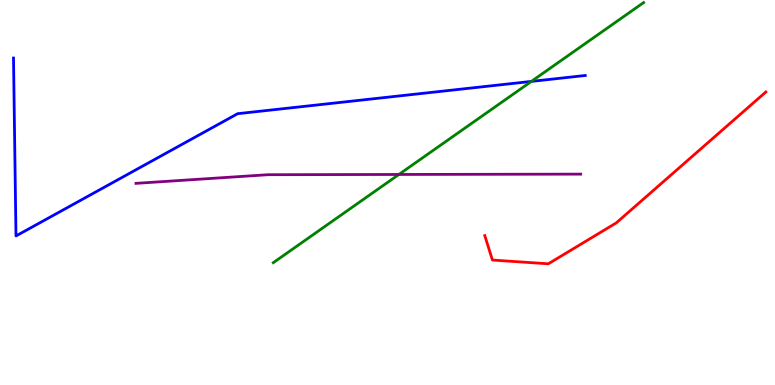[{'lines': ['blue', 'red'], 'intersections': []}, {'lines': ['green', 'red'], 'intersections': []}, {'lines': ['purple', 'red'], 'intersections': []}, {'lines': ['blue', 'green'], 'intersections': [{'x': 6.86, 'y': 7.89}]}, {'lines': ['blue', 'purple'], 'intersections': []}, {'lines': ['green', 'purple'], 'intersections': [{'x': 5.15, 'y': 5.47}]}]